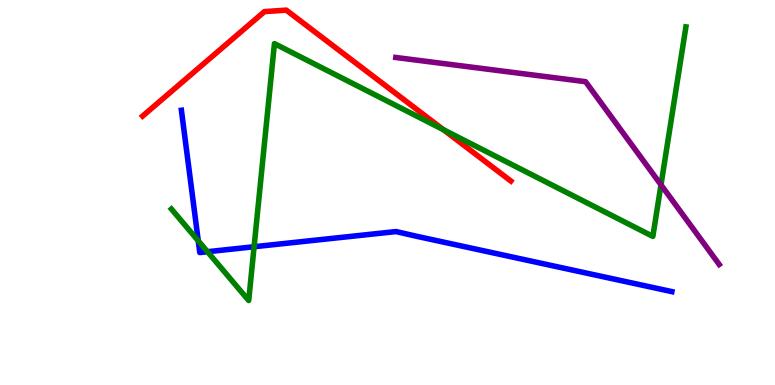[{'lines': ['blue', 'red'], 'intersections': []}, {'lines': ['green', 'red'], 'intersections': [{'x': 5.72, 'y': 6.63}]}, {'lines': ['purple', 'red'], 'intersections': []}, {'lines': ['blue', 'green'], 'intersections': [{'x': 2.56, 'y': 3.74}, {'x': 2.68, 'y': 3.46}, {'x': 3.28, 'y': 3.59}]}, {'lines': ['blue', 'purple'], 'intersections': []}, {'lines': ['green', 'purple'], 'intersections': [{'x': 8.53, 'y': 5.2}]}]